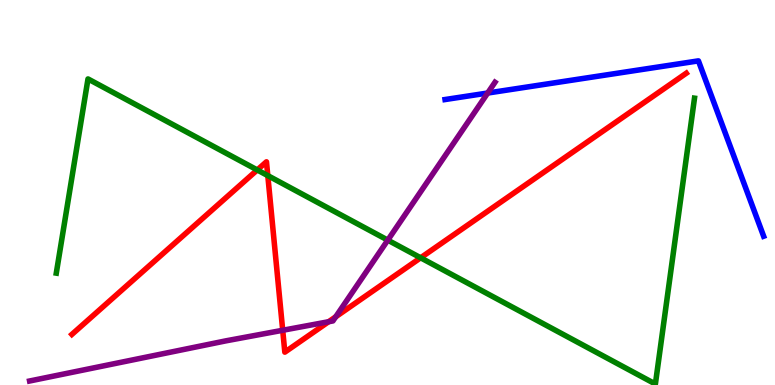[{'lines': ['blue', 'red'], 'intersections': []}, {'lines': ['green', 'red'], 'intersections': [{'x': 3.32, 'y': 5.59}, {'x': 3.46, 'y': 5.44}, {'x': 5.43, 'y': 3.3}]}, {'lines': ['purple', 'red'], 'intersections': [{'x': 3.65, 'y': 1.42}, {'x': 4.24, 'y': 1.64}, {'x': 4.33, 'y': 1.77}]}, {'lines': ['blue', 'green'], 'intersections': []}, {'lines': ['blue', 'purple'], 'intersections': [{'x': 6.29, 'y': 7.58}]}, {'lines': ['green', 'purple'], 'intersections': [{'x': 5.0, 'y': 3.76}]}]